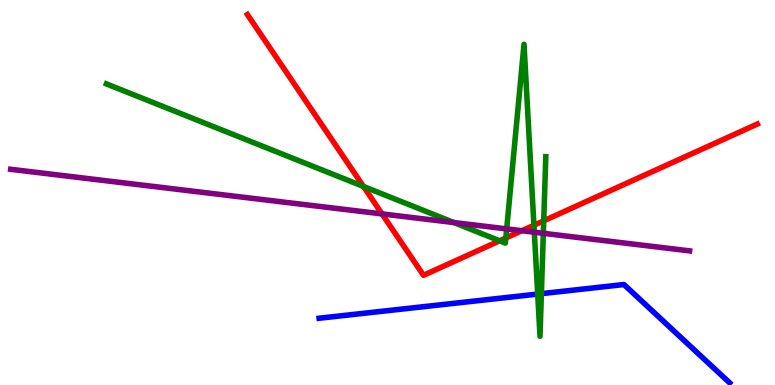[{'lines': ['blue', 'red'], 'intersections': []}, {'lines': ['green', 'red'], 'intersections': [{'x': 4.69, 'y': 5.16}, {'x': 6.45, 'y': 3.75}, {'x': 6.53, 'y': 3.82}, {'x': 6.89, 'y': 4.15}, {'x': 7.02, 'y': 4.26}]}, {'lines': ['purple', 'red'], 'intersections': [{'x': 4.93, 'y': 4.44}, {'x': 6.73, 'y': 4.01}]}, {'lines': ['blue', 'green'], 'intersections': [{'x': 6.94, 'y': 2.36}, {'x': 6.99, 'y': 2.37}]}, {'lines': ['blue', 'purple'], 'intersections': []}, {'lines': ['green', 'purple'], 'intersections': [{'x': 5.86, 'y': 4.22}, {'x': 6.54, 'y': 4.05}, {'x': 6.89, 'y': 3.97}, {'x': 7.01, 'y': 3.94}]}]